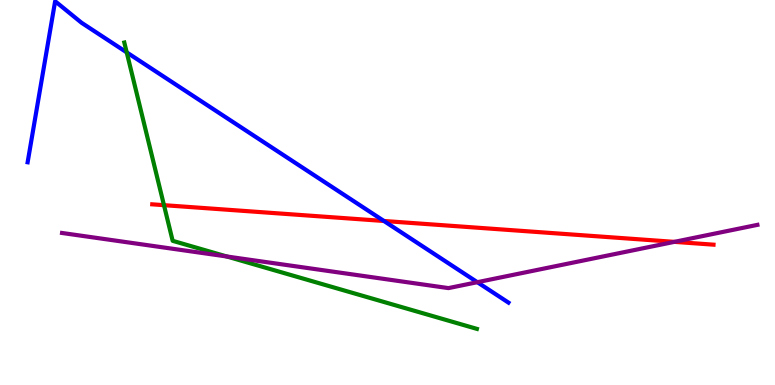[{'lines': ['blue', 'red'], 'intersections': [{'x': 4.95, 'y': 4.26}]}, {'lines': ['green', 'red'], 'intersections': [{'x': 2.12, 'y': 4.67}]}, {'lines': ['purple', 'red'], 'intersections': [{'x': 8.7, 'y': 3.72}]}, {'lines': ['blue', 'green'], 'intersections': [{'x': 1.63, 'y': 8.64}]}, {'lines': ['blue', 'purple'], 'intersections': [{'x': 6.16, 'y': 2.67}]}, {'lines': ['green', 'purple'], 'intersections': [{'x': 2.93, 'y': 3.34}]}]